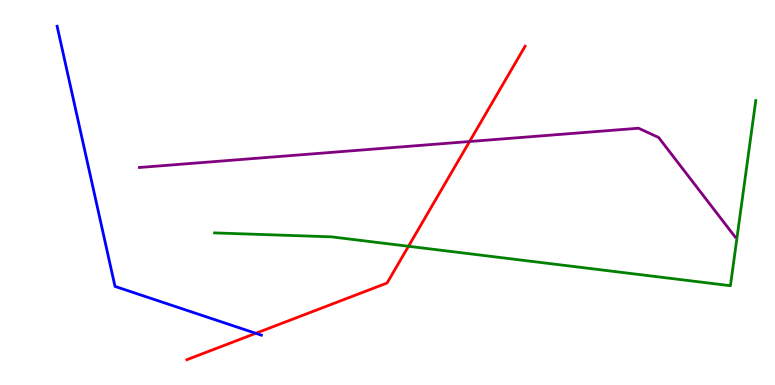[{'lines': ['blue', 'red'], 'intersections': [{'x': 3.3, 'y': 1.34}]}, {'lines': ['green', 'red'], 'intersections': [{'x': 5.27, 'y': 3.6}]}, {'lines': ['purple', 'red'], 'intersections': [{'x': 6.06, 'y': 6.32}]}, {'lines': ['blue', 'green'], 'intersections': []}, {'lines': ['blue', 'purple'], 'intersections': []}, {'lines': ['green', 'purple'], 'intersections': []}]